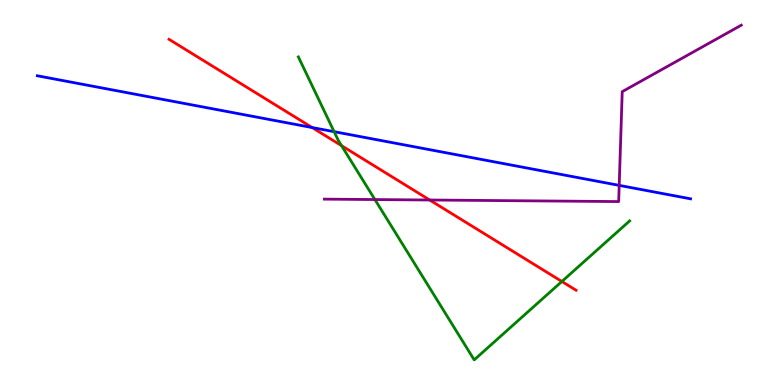[{'lines': ['blue', 'red'], 'intersections': [{'x': 4.03, 'y': 6.69}]}, {'lines': ['green', 'red'], 'intersections': [{'x': 4.41, 'y': 6.22}, {'x': 7.25, 'y': 2.69}]}, {'lines': ['purple', 'red'], 'intersections': [{'x': 5.54, 'y': 4.81}]}, {'lines': ['blue', 'green'], 'intersections': [{'x': 4.31, 'y': 6.58}]}, {'lines': ['blue', 'purple'], 'intersections': [{'x': 7.99, 'y': 5.19}]}, {'lines': ['green', 'purple'], 'intersections': [{'x': 4.84, 'y': 4.82}]}]